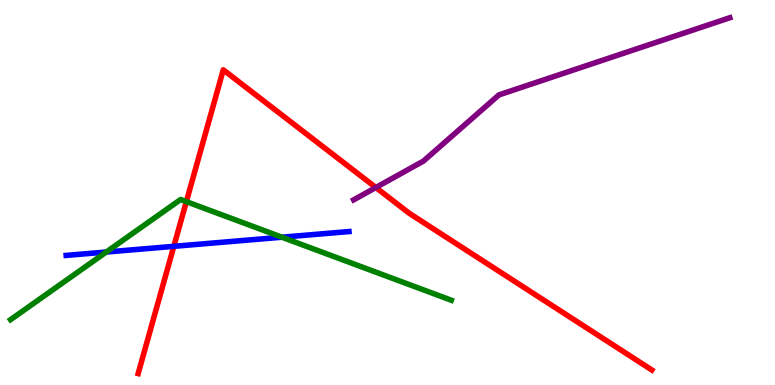[{'lines': ['blue', 'red'], 'intersections': [{'x': 2.24, 'y': 3.6}]}, {'lines': ['green', 'red'], 'intersections': [{'x': 2.4, 'y': 4.76}]}, {'lines': ['purple', 'red'], 'intersections': [{'x': 4.85, 'y': 5.13}]}, {'lines': ['blue', 'green'], 'intersections': [{'x': 1.37, 'y': 3.45}, {'x': 3.64, 'y': 3.84}]}, {'lines': ['blue', 'purple'], 'intersections': []}, {'lines': ['green', 'purple'], 'intersections': []}]